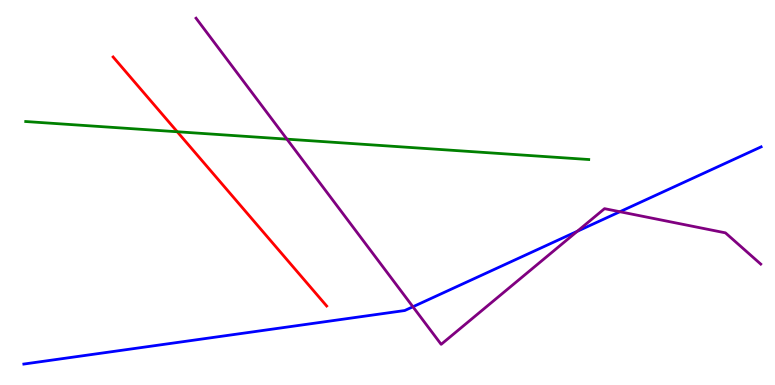[{'lines': ['blue', 'red'], 'intersections': []}, {'lines': ['green', 'red'], 'intersections': [{'x': 2.29, 'y': 6.58}]}, {'lines': ['purple', 'red'], 'intersections': []}, {'lines': ['blue', 'green'], 'intersections': []}, {'lines': ['blue', 'purple'], 'intersections': [{'x': 5.33, 'y': 2.03}, {'x': 7.45, 'y': 3.99}, {'x': 8.0, 'y': 4.5}]}, {'lines': ['green', 'purple'], 'intersections': [{'x': 3.7, 'y': 6.39}]}]